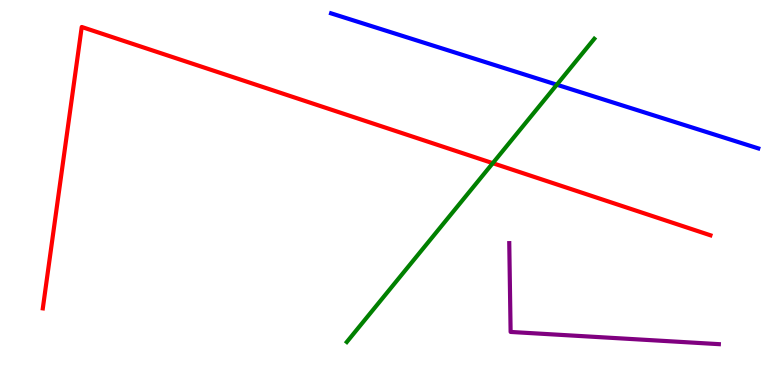[{'lines': ['blue', 'red'], 'intersections': []}, {'lines': ['green', 'red'], 'intersections': [{'x': 6.36, 'y': 5.76}]}, {'lines': ['purple', 'red'], 'intersections': []}, {'lines': ['blue', 'green'], 'intersections': [{'x': 7.18, 'y': 7.8}]}, {'lines': ['blue', 'purple'], 'intersections': []}, {'lines': ['green', 'purple'], 'intersections': []}]